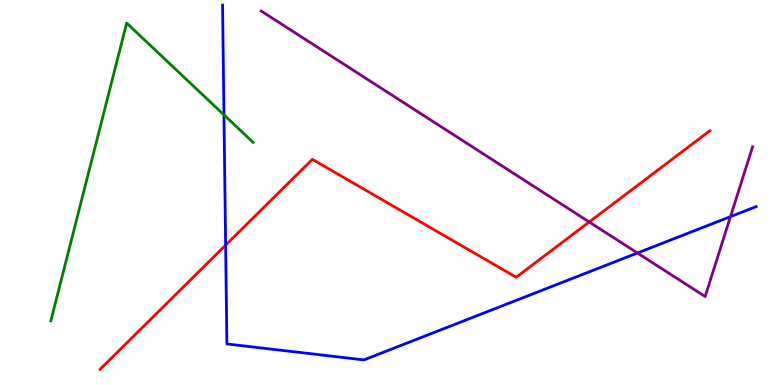[{'lines': ['blue', 'red'], 'intersections': [{'x': 2.91, 'y': 3.63}]}, {'lines': ['green', 'red'], 'intersections': []}, {'lines': ['purple', 'red'], 'intersections': [{'x': 7.6, 'y': 4.23}]}, {'lines': ['blue', 'green'], 'intersections': [{'x': 2.89, 'y': 7.02}]}, {'lines': ['blue', 'purple'], 'intersections': [{'x': 8.22, 'y': 3.43}, {'x': 9.43, 'y': 4.37}]}, {'lines': ['green', 'purple'], 'intersections': []}]